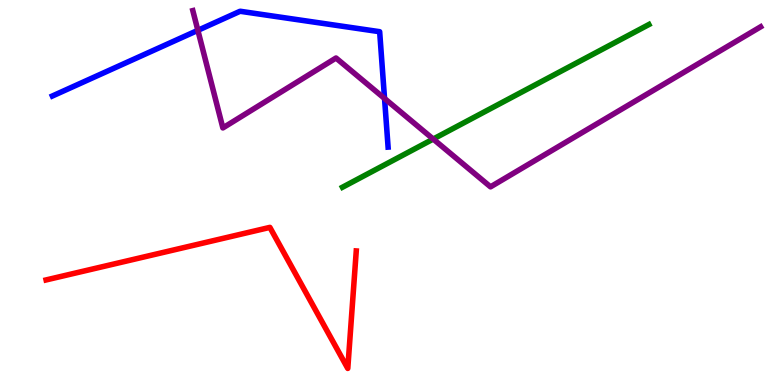[{'lines': ['blue', 'red'], 'intersections': []}, {'lines': ['green', 'red'], 'intersections': []}, {'lines': ['purple', 'red'], 'intersections': []}, {'lines': ['blue', 'green'], 'intersections': []}, {'lines': ['blue', 'purple'], 'intersections': [{'x': 2.55, 'y': 9.21}, {'x': 4.96, 'y': 7.44}]}, {'lines': ['green', 'purple'], 'intersections': [{'x': 5.59, 'y': 6.39}]}]